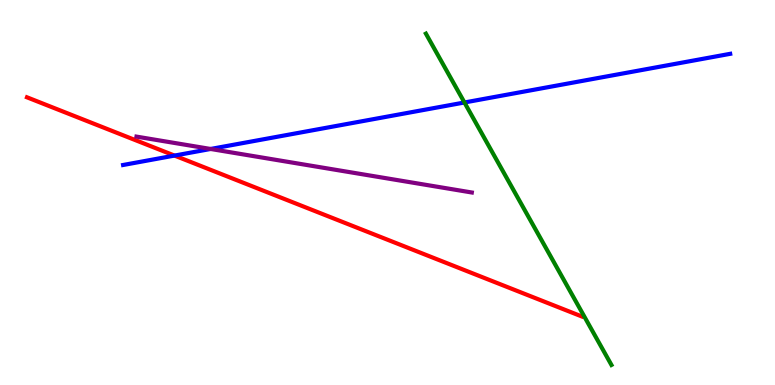[{'lines': ['blue', 'red'], 'intersections': [{'x': 2.25, 'y': 5.96}]}, {'lines': ['green', 'red'], 'intersections': []}, {'lines': ['purple', 'red'], 'intersections': []}, {'lines': ['blue', 'green'], 'intersections': [{'x': 5.99, 'y': 7.34}]}, {'lines': ['blue', 'purple'], 'intersections': [{'x': 2.72, 'y': 6.13}]}, {'lines': ['green', 'purple'], 'intersections': []}]